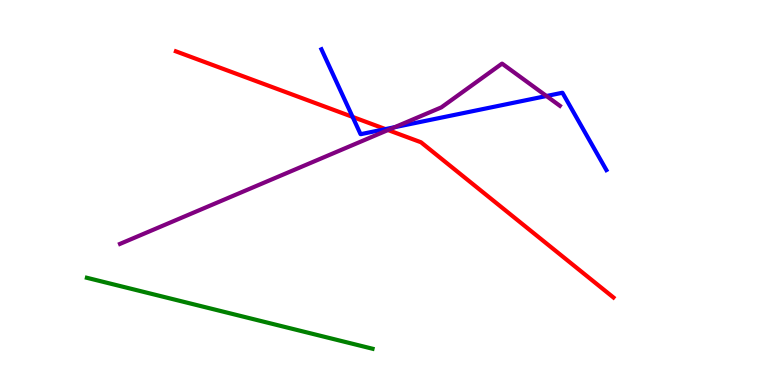[{'lines': ['blue', 'red'], 'intersections': [{'x': 4.55, 'y': 6.96}, {'x': 4.97, 'y': 6.65}]}, {'lines': ['green', 'red'], 'intersections': []}, {'lines': ['purple', 'red'], 'intersections': [{'x': 5.01, 'y': 6.62}]}, {'lines': ['blue', 'green'], 'intersections': []}, {'lines': ['blue', 'purple'], 'intersections': [{'x': 5.09, 'y': 6.7}, {'x': 7.05, 'y': 7.51}]}, {'lines': ['green', 'purple'], 'intersections': []}]